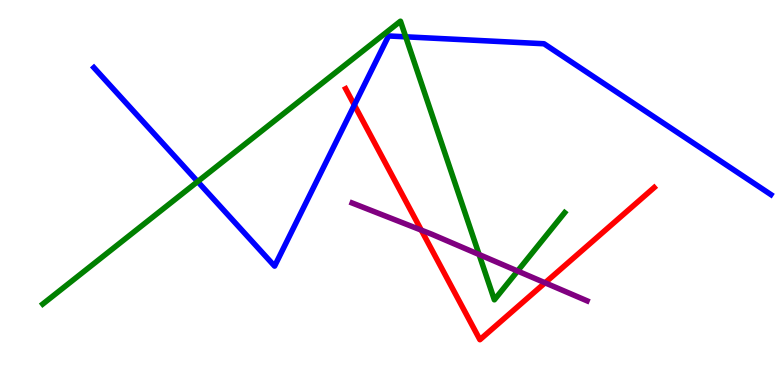[{'lines': ['blue', 'red'], 'intersections': [{'x': 4.57, 'y': 7.27}]}, {'lines': ['green', 'red'], 'intersections': []}, {'lines': ['purple', 'red'], 'intersections': [{'x': 5.44, 'y': 4.02}, {'x': 7.03, 'y': 2.65}]}, {'lines': ['blue', 'green'], 'intersections': [{'x': 2.55, 'y': 5.28}, {'x': 5.24, 'y': 9.04}]}, {'lines': ['blue', 'purple'], 'intersections': []}, {'lines': ['green', 'purple'], 'intersections': [{'x': 6.18, 'y': 3.39}, {'x': 6.68, 'y': 2.96}]}]